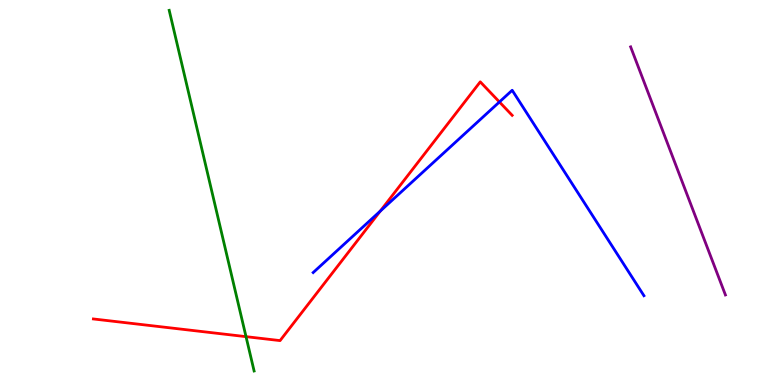[{'lines': ['blue', 'red'], 'intersections': [{'x': 4.91, 'y': 4.52}, {'x': 6.44, 'y': 7.35}]}, {'lines': ['green', 'red'], 'intersections': [{'x': 3.17, 'y': 1.26}]}, {'lines': ['purple', 'red'], 'intersections': []}, {'lines': ['blue', 'green'], 'intersections': []}, {'lines': ['blue', 'purple'], 'intersections': []}, {'lines': ['green', 'purple'], 'intersections': []}]